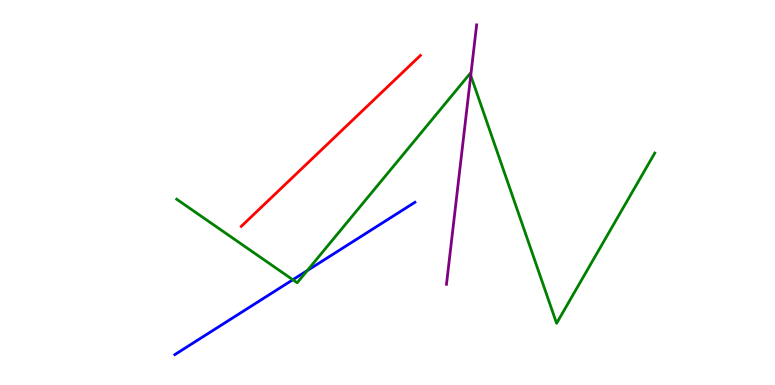[{'lines': ['blue', 'red'], 'intersections': []}, {'lines': ['green', 'red'], 'intersections': []}, {'lines': ['purple', 'red'], 'intersections': []}, {'lines': ['blue', 'green'], 'intersections': [{'x': 3.78, 'y': 2.73}, {'x': 3.96, 'y': 2.97}]}, {'lines': ['blue', 'purple'], 'intersections': []}, {'lines': ['green', 'purple'], 'intersections': [{'x': 6.07, 'y': 8.04}]}]